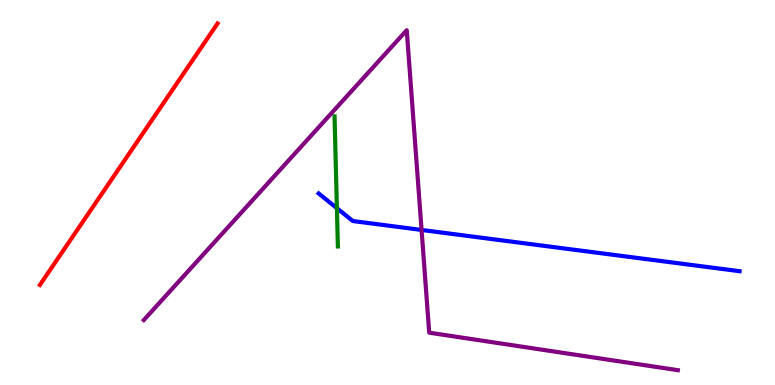[{'lines': ['blue', 'red'], 'intersections': []}, {'lines': ['green', 'red'], 'intersections': []}, {'lines': ['purple', 'red'], 'intersections': []}, {'lines': ['blue', 'green'], 'intersections': [{'x': 4.35, 'y': 4.59}]}, {'lines': ['blue', 'purple'], 'intersections': [{'x': 5.44, 'y': 4.03}]}, {'lines': ['green', 'purple'], 'intersections': []}]